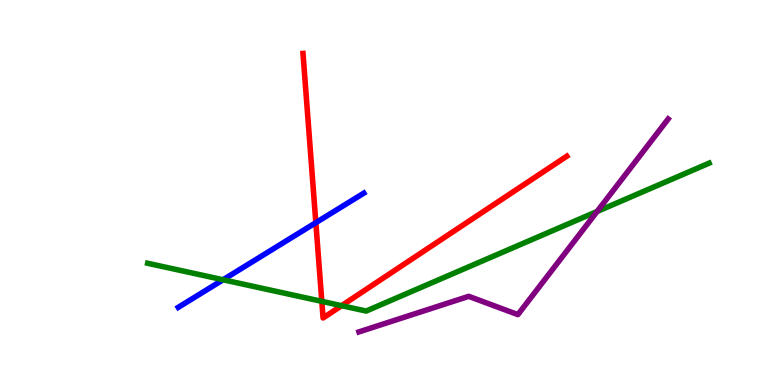[{'lines': ['blue', 'red'], 'intersections': [{'x': 4.08, 'y': 4.22}]}, {'lines': ['green', 'red'], 'intersections': [{'x': 4.15, 'y': 2.17}, {'x': 4.41, 'y': 2.06}]}, {'lines': ['purple', 'red'], 'intersections': []}, {'lines': ['blue', 'green'], 'intersections': [{'x': 2.88, 'y': 2.73}]}, {'lines': ['blue', 'purple'], 'intersections': []}, {'lines': ['green', 'purple'], 'intersections': [{'x': 7.7, 'y': 4.51}]}]